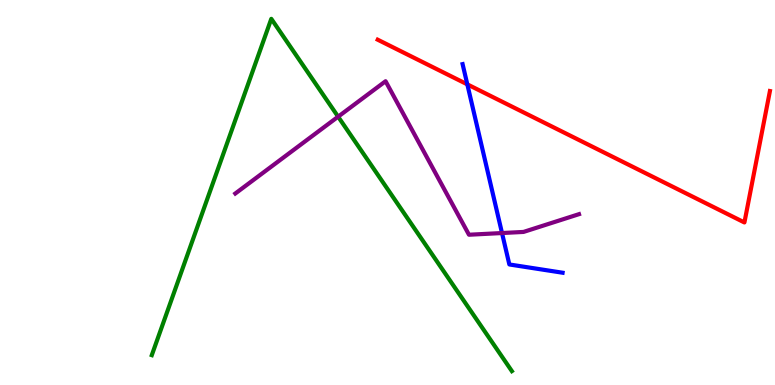[{'lines': ['blue', 'red'], 'intersections': [{'x': 6.03, 'y': 7.81}]}, {'lines': ['green', 'red'], 'intersections': []}, {'lines': ['purple', 'red'], 'intersections': []}, {'lines': ['blue', 'green'], 'intersections': []}, {'lines': ['blue', 'purple'], 'intersections': [{'x': 6.48, 'y': 3.95}]}, {'lines': ['green', 'purple'], 'intersections': [{'x': 4.36, 'y': 6.97}]}]